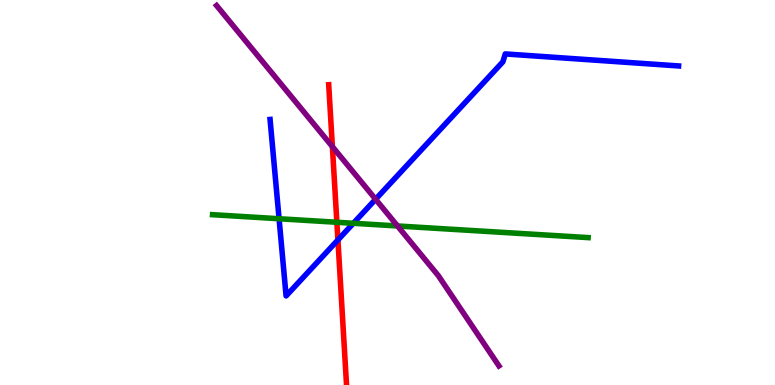[{'lines': ['blue', 'red'], 'intersections': [{'x': 4.36, 'y': 3.77}]}, {'lines': ['green', 'red'], 'intersections': [{'x': 4.35, 'y': 4.23}]}, {'lines': ['purple', 'red'], 'intersections': [{'x': 4.29, 'y': 6.19}]}, {'lines': ['blue', 'green'], 'intersections': [{'x': 3.6, 'y': 4.32}, {'x': 4.56, 'y': 4.2}]}, {'lines': ['blue', 'purple'], 'intersections': [{'x': 4.85, 'y': 4.82}]}, {'lines': ['green', 'purple'], 'intersections': [{'x': 5.13, 'y': 4.13}]}]